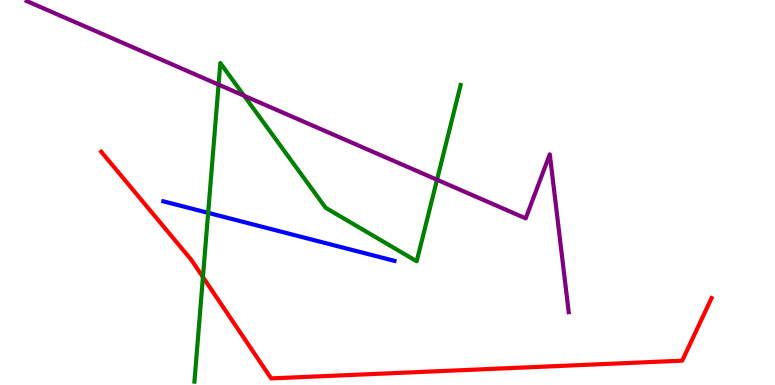[{'lines': ['blue', 'red'], 'intersections': []}, {'lines': ['green', 'red'], 'intersections': [{'x': 2.62, 'y': 2.8}]}, {'lines': ['purple', 'red'], 'intersections': []}, {'lines': ['blue', 'green'], 'intersections': [{'x': 2.69, 'y': 4.47}]}, {'lines': ['blue', 'purple'], 'intersections': []}, {'lines': ['green', 'purple'], 'intersections': [{'x': 2.82, 'y': 7.8}, {'x': 3.15, 'y': 7.51}, {'x': 5.64, 'y': 5.33}]}]